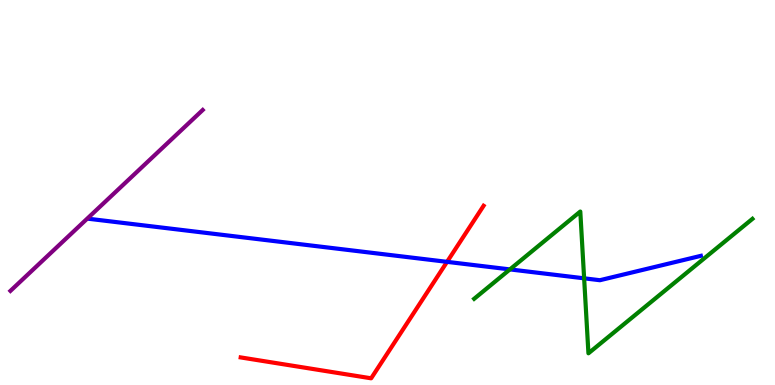[{'lines': ['blue', 'red'], 'intersections': [{'x': 5.77, 'y': 3.2}]}, {'lines': ['green', 'red'], 'intersections': []}, {'lines': ['purple', 'red'], 'intersections': []}, {'lines': ['blue', 'green'], 'intersections': [{'x': 6.58, 'y': 3.0}, {'x': 7.54, 'y': 2.77}]}, {'lines': ['blue', 'purple'], 'intersections': []}, {'lines': ['green', 'purple'], 'intersections': []}]